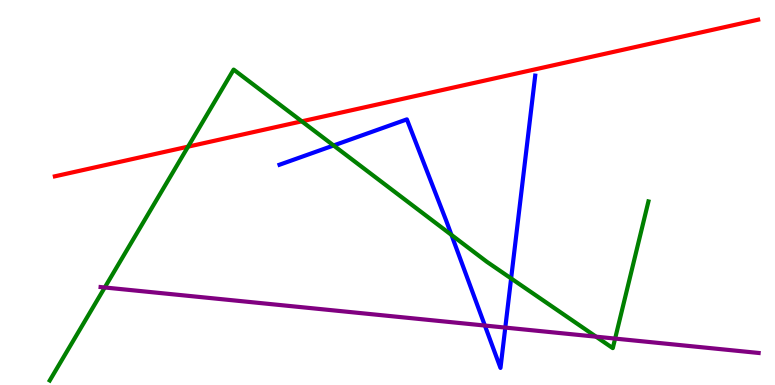[{'lines': ['blue', 'red'], 'intersections': []}, {'lines': ['green', 'red'], 'intersections': [{'x': 2.43, 'y': 6.19}, {'x': 3.89, 'y': 6.85}]}, {'lines': ['purple', 'red'], 'intersections': []}, {'lines': ['blue', 'green'], 'intersections': [{'x': 4.3, 'y': 6.22}, {'x': 5.83, 'y': 3.9}, {'x': 6.6, 'y': 2.77}]}, {'lines': ['blue', 'purple'], 'intersections': [{'x': 6.26, 'y': 1.54}, {'x': 6.52, 'y': 1.49}]}, {'lines': ['green', 'purple'], 'intersections': [{'x': 1.35, 'y': 2.53}, {'x': 7.69, 'y': 1.26}, {'x': 7.94, 'y': 1.21}]}]